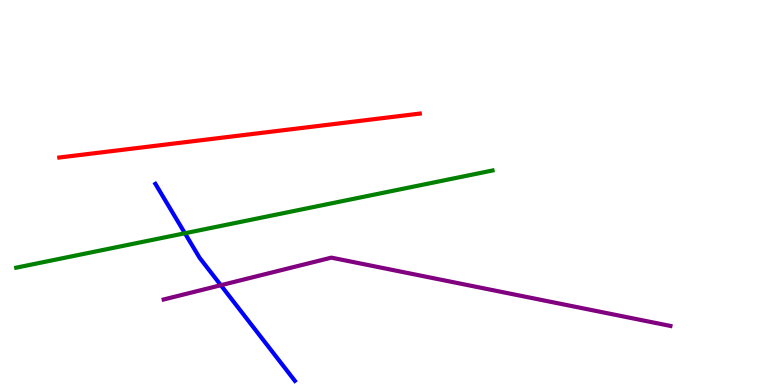[{'lines': ['blue', 'red'], 'intersections': []}, {'lines': ['green', 'red'], 'intersections': []}, {'lines': ['purple', 'red'], 'intersections': []}, {'lines': ['blue', 'green'], 'intersections': [{'x': 2.39, 'y': 3.94}]}, {'lines': ['blue', 'purple'], 'intersections': [{'x': 2.85, 'y': 2.59}]}, {'lines': ['green', 'purple'], 'intersections': []}]